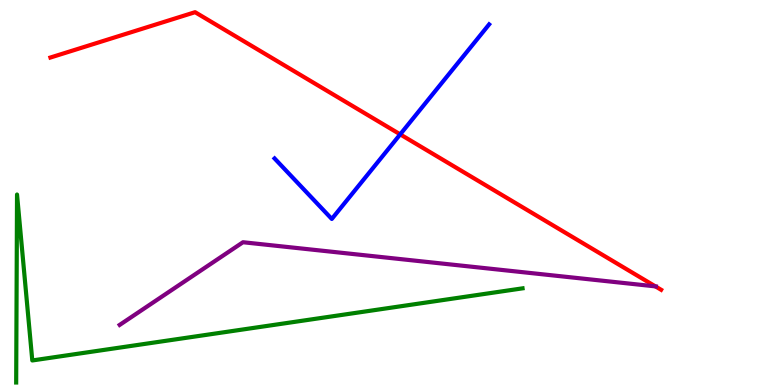[{'lines': ['blue', 'red'], 'intersections': [{'x': 5.16, 'y': 6.51}]}, {'lines': ['green', 'red'], 'intersections': []}, {'lines': ['purple', 'red'], 'intersections': [{'x': 8.46, 'y': 2.56}]}, {'lines': ['blue', 'green'], 'intersections': []}, {'lines': ['blue', 'purple'], 'intersections': []}, {'lines': ['green', 'purple'], 'intersections': []}]